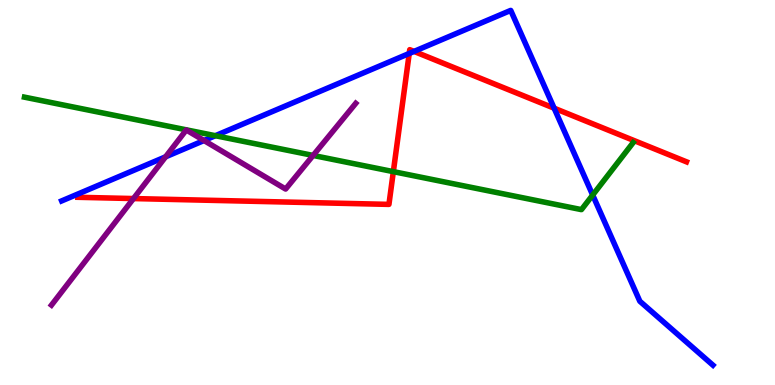[{'lines': ['blue', 'red'], 'intersections': [{'x': 5.28, 'y': 8.61}, {'x': 5.34, 'y': 8.66}, {'x': 7.15, 'y': 7.19}]}, {'lines': ['green', 'red'], 'intersections': [{'x': 5.08, 'y': 5.54}]}, {'lines': ['purple', 'red'], 'intersections': [{'x': 1.72, 'y': 4.84}]}, {'lines': ['blue', 'green'], 'intersections': [{'x': 2.78, 'y': 6.48}, {'x': 7.65, 'y': 4.93}]}, {'lines': ['blue', 'purple'], 'intersections': [{'x': 2.14, 'y': 5.93}, {'x': 2.63, 'y': 6.35}]}, {'lines': ['green', 'purple'], 'intersections': [{'x': 4.04, 'y': 5.96}]}]